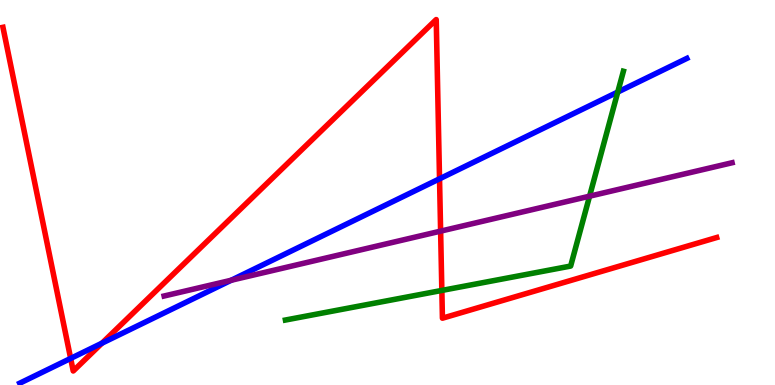[{'lines': ['blue', 'red'], 'intersections': [{'x': 0.912, 'y': 0.69}, {'x': 1.32, 'y': 1.09}, {'x': 5.67, 'y': 5.36}]}, {'lines': ['green', 'red'], 'intersections': [{'x': 5.7, 'y': 2.46}]}, {'lines': ['purple', 'red'], 'intersections': [{'x': 5.69, 'y': 4.0}]}, {'lines': ['blue', 'green'], 'intersections': [{'x': 7.97, 'y': 7.61}]}, {'lines': ['blue', 'purple'], 'intersections': [{'x': 2.98, 'y': 2.72}]}, {'lines': ['green', 'purple'], 'intersections': [{'x': 7.61, 'y': 4.9}]}]